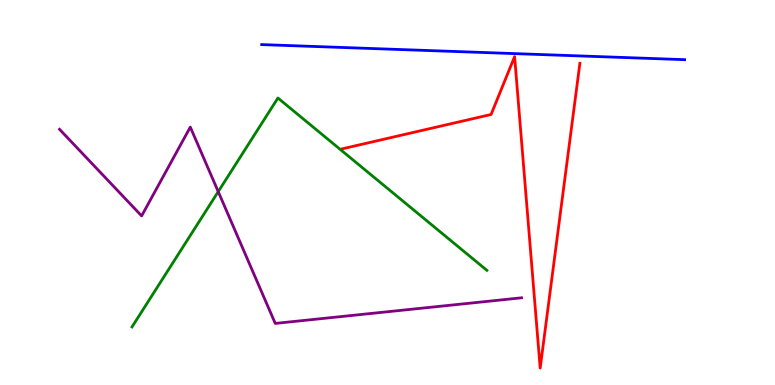[{'lines': ['blue', 'red'], 'intersections': []}, {'lines': ['green', 'red'], 'intersections': []}, {'lines': ['purple', 'red'], 'intersections': []}, {'lines': ['blue', 'green'], 'intersections': []}, {'lines': ['blue', 'purple'], 'intersections': []}, {'lines': ['green', 'purple'], 'intersections': [{'x': 2.82, 'y': 5.02}]}]